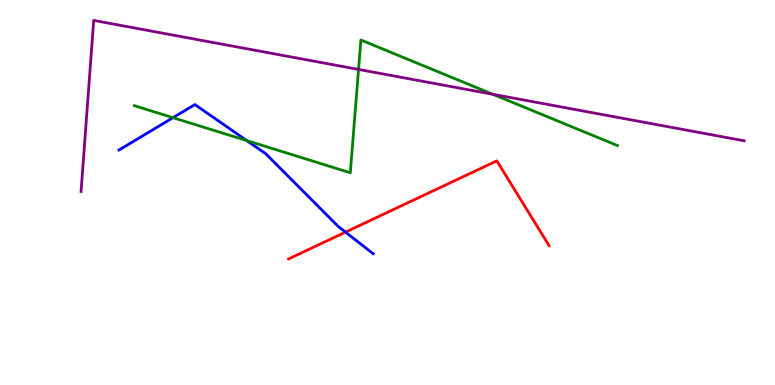[{'lines': ['blue', 'red'], 'intersections': [{'x': 4.46, 'y': 3.97}]}, {'lines': ['green', 'red'], 'intersections': []}, {'lines': ['purple', 'red'], 'intersections': []}, {'lines': ['blue', 'green'], 'intersections': [{'x': 2.23, 'y': 6.94}, {'x': 3.18, 'y': 6.35}]}, {'lines': ['blue', 'purple'], 'intersections': []}, {'lines': ['green', 'purple'], 'intersections': [{'x': 4.63, 'y': 8.2}, {'x': 6.36, 'y': 7.55}]}]